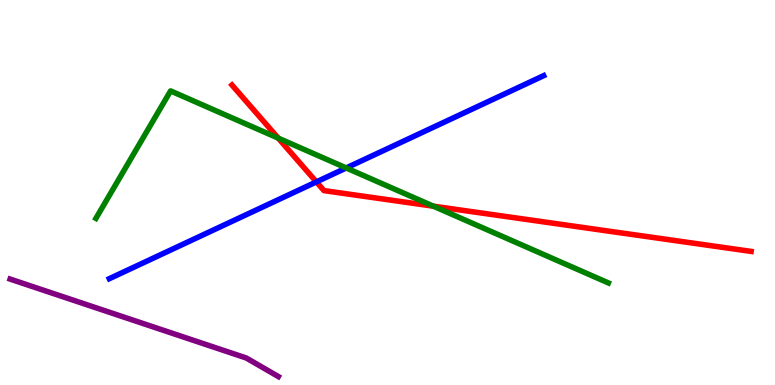[{'lines': ['blue', 'red'], 'intersections': [{'x': 4.08, 'y': 5.28}]}, {'lines': ['green', 'red'], 'intersections': [{'x': 3.59, 'y': 6.41}, {'x': 5.59, 'y': 4.64}]}, {'lines': ['purple', 'red'], 'intersections': []}, {'lines': ['blue', 'green'], 'intersections': [{'x': 4.47, 'y': 5.64}]}, {'lines': ['blue', 'purple'], 'intersections': []}, {'lines': ['green', 'purple'], 'intersections': []}]